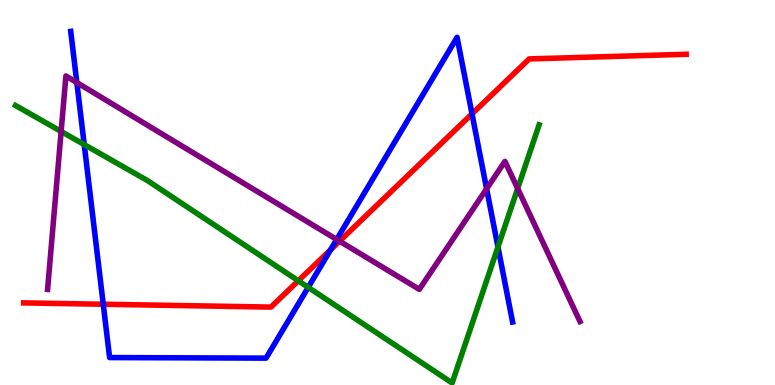[{'lines': ['blue', 'red'], 'intersections': [{'x': 1.33, 'y': 2.1}, {'x': 4.27, 'y': 3.51}, {'x': 6.09, 'y': 7.04}]}, {'lines': ['green', 'red'], 'intersections': [{'x': 3.85, 'y': 2.71}]}, {'lines': ['purple', 'red'], 'intersections': [{'x': 4.38, 'y': 3.74}]}, {'lines': ['blue', 'green'], 'intersections': [{'x': 1.09, 'y': 6.24}, {'x': 3.98, 'y': 2.54}, {'x': 6.43, 'y': 3.58}]}, {'lines': ['blue', 'purple'], 'intersections': [{'x': 0.991, 'y': 7.86}, {'x': 4.34, 'y': 3.78}, {'x': 6.28, 'y': 5.1}]}, {'lines': ['green', 'purple'], 'intersections': [{'x': 0.789, 'y': 6.59}, {'x': 6.68, 'y': 5.1}]}]